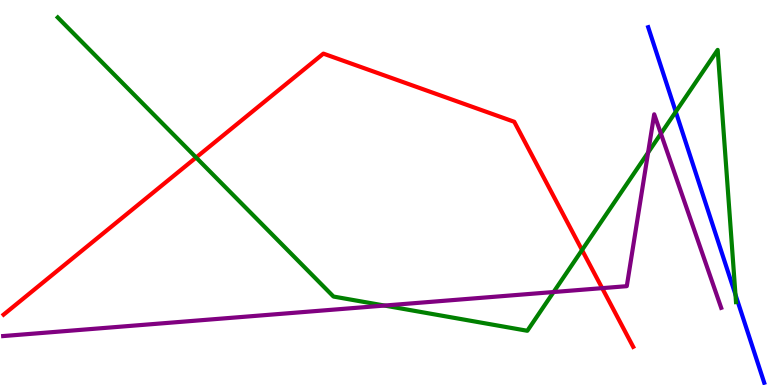[{'lines': ['blue', 'red'], 'intersections': []}, {'lines': ['green', 'red'], 'intersections': [{'x': 2.53, 'y': 5.91}, {'x': 7.51, 'y': 3.51}]}, {'lines': ['purple', 'red'], 'intersections': [{'x': 7.77, 'y': 2.52}]}, {'lines': ['blue', 'green'], 'intersections': [{'x': 8.72, 'y': 7.1}, {'x': 9.49, 'y': 2.35}]}, {'lines': ['blue', 'purple'], 'intersections': []}, {'lines': ['green', 'purple'], 'intersections': [{'x': 4.96, 'y': 2.06}, {'x': 7.14, 'y': 2.41}, {'x': 8.36, 'y': 6.04}, {'x': 8.53, 'y': 6.53}]}]